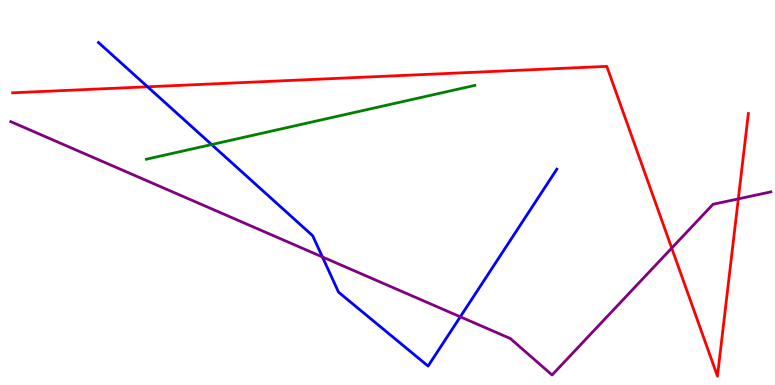[{'lines': ['blue', 'red'], 'intersections': [{'x': 1.9, 'y': 7.75}]}, {'lines': ['green', 'red'], 'intersections': []}, {'lines': ['purple', 'red'], 'intersections': [{'x': 8.67, 'y': 3.56}, {'x': 9.53, 'y': 4.83}]}, {'lines': ['blue', 'green'], 'intersections': [{'x': 2.73, 'y': 6.25}]}, {'lines': ['blue', 'purple'], 'intersections': [{'x': 4.16, 'y': 3.33}, {'x': 5.94, 'y': 1.77}]}, {'lines': ['green', 'purple'], 'intersections': []}]